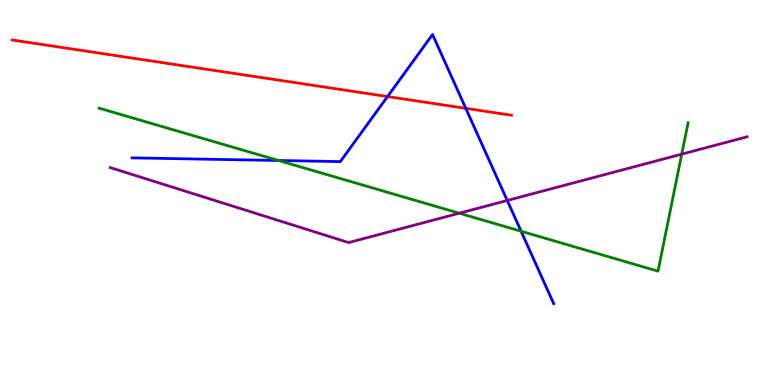[{'lines': ['blue', 'red'], 'intersections': [{'x': 5.0, 'y': 7.49}, {'x': 6.01, 'y': 7.19}]}, {'lines': ['green', 'red'], 'intersections': []}, {'lines': ['purple', 'red'], 'intersections': []}, {'lines': ['blue', 'green'], 'intersections': [{'x': 3.59, 'y': 5.83}, {'x': 6.72, 'y': 3.99}]}, {'lines': ['blue', 'purple'], 'intersections': [{'x': 6.55, 'y': 4.79}]}, {'lines': ['green', 'purple'], 'intersections': [{'x': 5.93, 'y': 4.46}, {'x': 8.8, 'y': 6.0}]}]